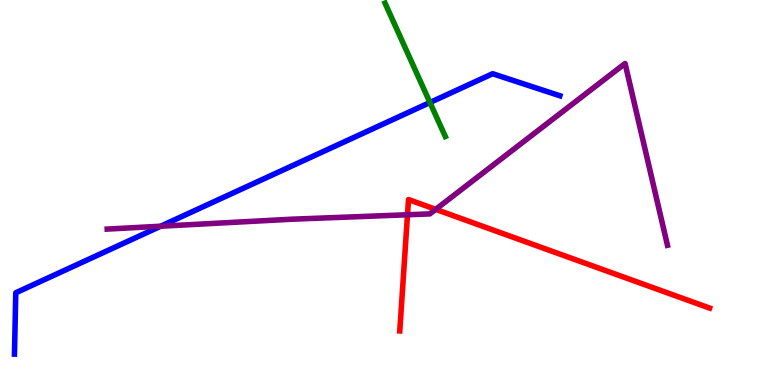[{'lines': ['blue', 'red'], 'intersections': []}, {'lines': ['green', 'red'], 'intersections': []}, {'lines': ['purple', 'red'], 'intersections': [{'x': 5.26, 'y': 4.42}, {'x': 5.62, 'y': 4.56}]}, {'lines': ['blue', 'green'], 'intersections': [{'x': 5.55, 'y': 7.34}]}, {'lines': ['blue', 'purple'], 'intersections': [{'x': 2.07, 'y': 4.12}]}, {'lines': ['green', 'purple'], 'intersections': []}]